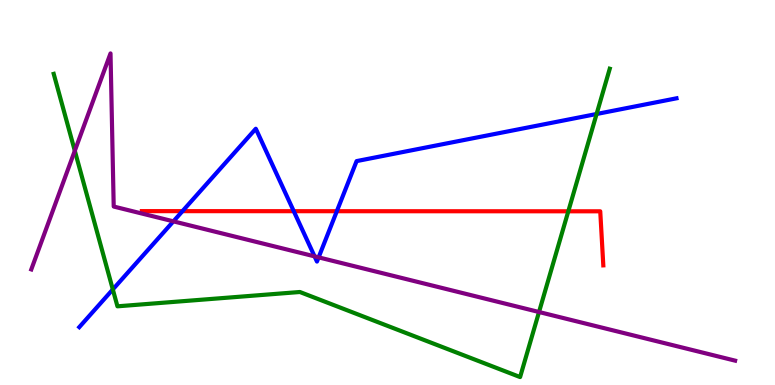[{'lines': ['blue', 'red'], 'intersections': [{'x': 2.35, 'y': 4.52}, {'x': 3.79, 'y': 4.51}, {'x': 4.35, 'y': 4.51}]}, {'lines': ['green', 'red'], 'intersections': [{'x': 7.33, 'y': 4.51}]}, {'lines': ['purple', 'red'], 'intersections': []}, {'lines': ['blue', 'green'], 'intersections': [{'x': 1.46, 'y': 2.48}, {'x': 7.7, 'y': 7.04}]}, {'lines': ['blue', 'purple'], 'intersections': [{'x': 2.24, 'y': 4.25}, {'x': 4.06, 'y': 3.34}, {'x': 4.11, 'y': 3.32}]}, {'lines': ['green', 'purple'], 'intersections': [{'x': 0.965, 'y': 6.08}, {'x': 6.96, 'y': 1.9}]}]